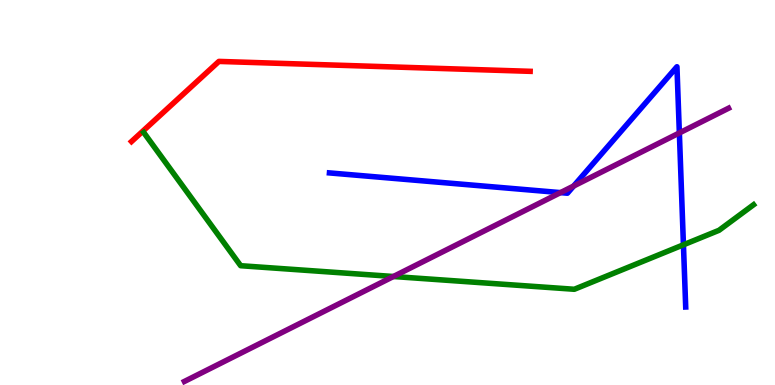[{'lines': ['blue', 'red'], 'intersections': []}, {'lines': ['green', 'red'], 'intersections': []}, {'lines': ['purple', 'red'], 'intersections': []}, {'lines': ['blue', 'green'], 'intersections': [{'x': 8.82, 'y': 3.64}]}, {'lines': ['blue', 'purple'], 'intersections': [{'x': 7.23, 'y': 5.0}, {'x': 7.4, 'y': 5.17}, {'x': 8.77, 'y': 6.55}]}, {'lines': ['green', 'purple'], 'intersections': [{'x': 5.08, 'y': 2.82}]}]